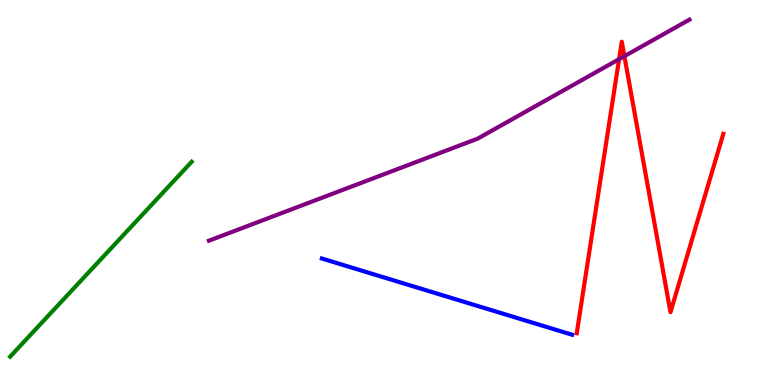[{'lines': ['blue', 'red'], 'intersections': []}, {'lines': ['green', 'red'], 'intersections': []}, {'lines': ['purple', 'red'], 'intersections': [{'x': 7.99, 'y': 8.46}, {'x': 8.06, 'y': 8.54}]}, {'lines': ['blue', 'green'], 'intersections': []}, {'lines': ['blue', 'purple'], 'intersections': []}, {'lines': ['green', 'purple'], 'intersections': []}]